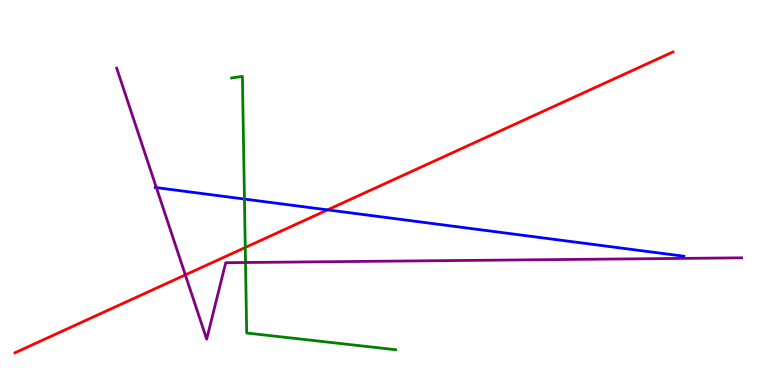[{'lines': ['blue', 'red'], 'intersections': [{'x': 4.23, 'y': 4.55}]}, {'lines': ['green', 'red'], 'intersections': [{'x': 3.16, 'y': 3.57}]}, {'lines': ['purple', 'red'], 'intersections': [{'x': 2.39, 'y': 2.86}]}, {'lines': ['blue', 'green'], 'intersections': [{'x': 3.15, 'y': 4.83}]}, {'lines': ['blue', 'purple'], 'intersections': [{'x': 2.02, 'y': 5.13}]}, {'lines': ['green', 'purple'], 'intersections': [{'x': 3.17, 'y': 3.18}]}]